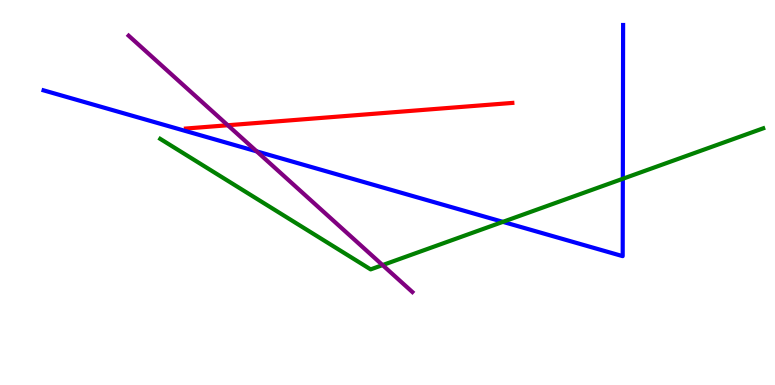[{'lines': ['blue', 'red'], 'intersections': []}, {'lines': ['green', 'red'], 'intersections': []}, {'lines': ['purple', 'red'], 'intersections': [{'x': 2.94, 'y': 6.75}]}, {'lines': ['blue', 'green'], 'intersections': [{'x': 6.49, 'y': 4.24}, {'x': 8.04, 'y': 5.36}]}, {'lines': ['blue', 'purple'], 'intersections': [{'x': 3.31, 'y': 6.07}]}, {'lines': ['green', 'purple'], 'intersections': [{'x': 4.94, 'y': 3.11}]}]